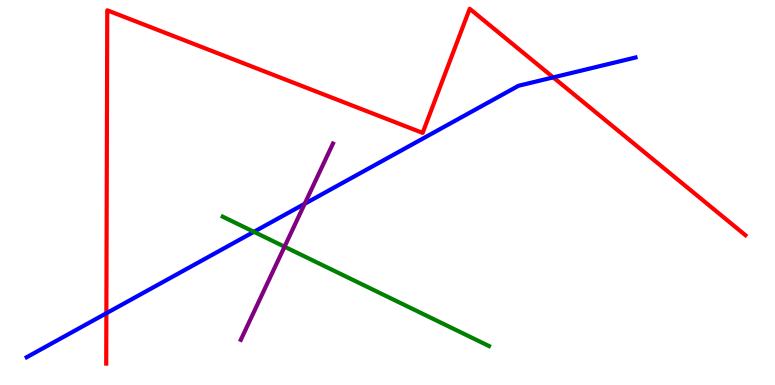[{'lines': ['blue', 'red'], 'intersections': [{'x': 1.37, 'y': 1.86}, {'x': 7.14, 'y': 7.99}]}, {'lines': ['green', 'red'], 'intersections': []}, {'lines': ['purple', 'red'], 'intersections': []}, {'lines': ['blue', 'green'], 'intersections': [{'x': 3.28, 'y': 3.98}]}, {'lines': ['blue', 'purple'], 'intersections': [{'x': 3.93, 'y': 4.71}]}, {'lines': ['green', 'purple'], 'intersections': [{'x': 3.67, 'y': 3.59}]}]